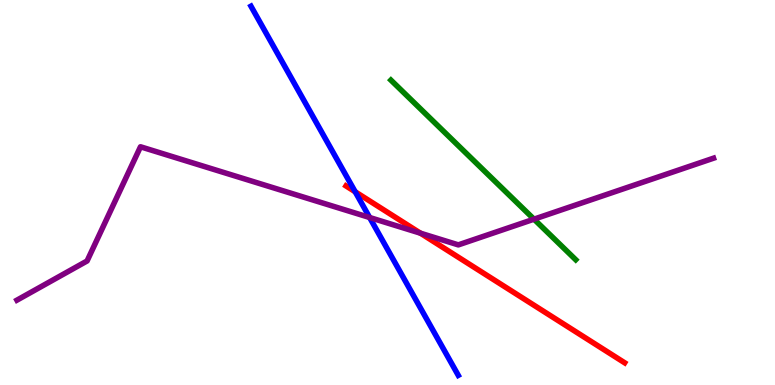[{'lines': ['blue', 'red'], 'intersections': [{'x': 4.58, 'y': 5.02}]}, {'lines': ['green', 'red'], 'intersections': []}, {'lines': ['purple', 'red'], 'intersections': [{'x': 5.43, 'y': 3.94}]}, {'lines': ['blue', 'green'], 'intersections': []}, {'lines': ['blue', 'purple'], 'intersections': [{'x': 4.77, 'y': 4.35}]}, {'lines': ['green', 'purple'], 'intersections': [{'x': 6.89, 'y': 4.31}]}]